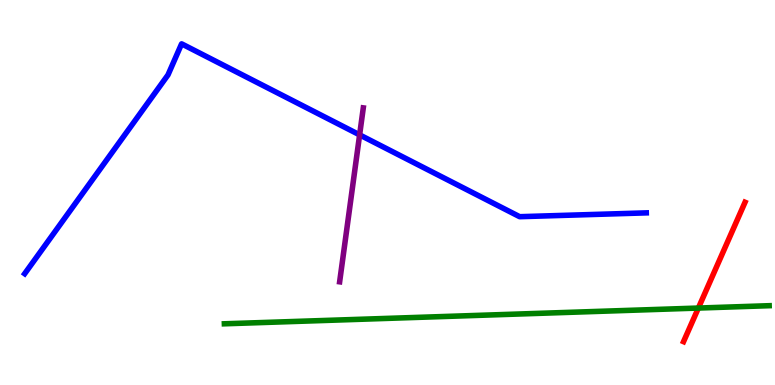[{'lines': ['blue', 'red'], 'intersections': []}, {'lines': ['green', 'red'], 'intersections': [{'x': 9.01, 'y': 2.0}]}, {'lines': ['purple', 'red'], 'intersections': []}, {'lines': ['blue', 'green'], 'intersections': []}, {'lines': ['blue', 'purple'], 'intersections': [{'x': 4.64, 'y': 6.5}]}, {'lines': ['green', 'purple'], 'intersections': []}]